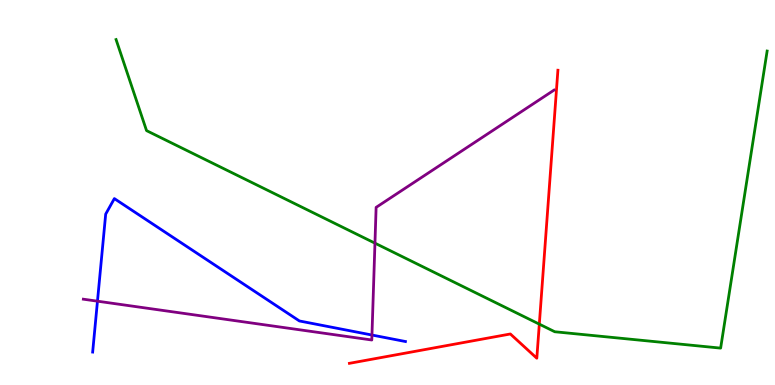[{'lines': ['blue', 'red'], 'intersections': []}, {'lines': ['green', 'red'], 'intersections': [{'x': 6.96, 'y': 1.58}]}, {'lines': ['purple', 'red'], 'intersections': []}, {'lines': ['blue', 'green'], 'intersections': []}, {'lines': ['blue', 'purple'], 'intersections': [{'x': 1.26, 'y': 2.18}, {'x': 4.8, 'y': 1.3}]}, {'lines': ['green', 'purple'], 'intersections': [{'x': 4.84, 'y': 3.68}]}]